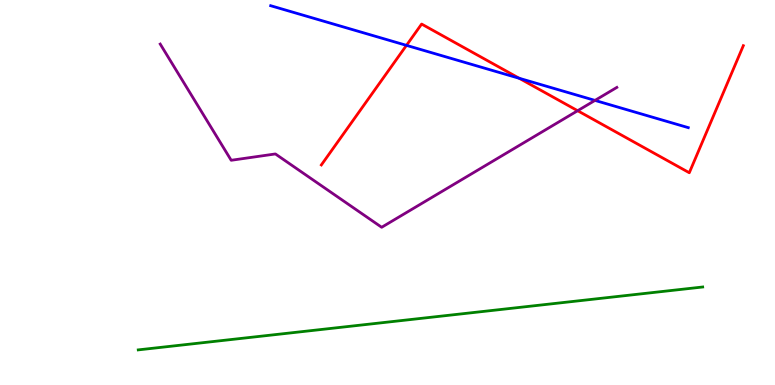[{'lines': ['blue', 'red'], 'intersections': [{'x': 5.24, 'y': 8.82}, {'x': 6.7, 'y': 7.97}]}, {'lines': ['green', 'red'], 'intersections': []}, {'lines': ['purple', 'red'], 'intersections': [{'x': 7.45, 'y': 7.12}]}, {'lines': ['blue', 'green'], 'intersections': []}, {'lines': ['blue', 'purple'], 'intersections': [{'x': 7.68, 'y': 7.39}]}, {'lines': ['green', 'purple'], 'intersections': []}]